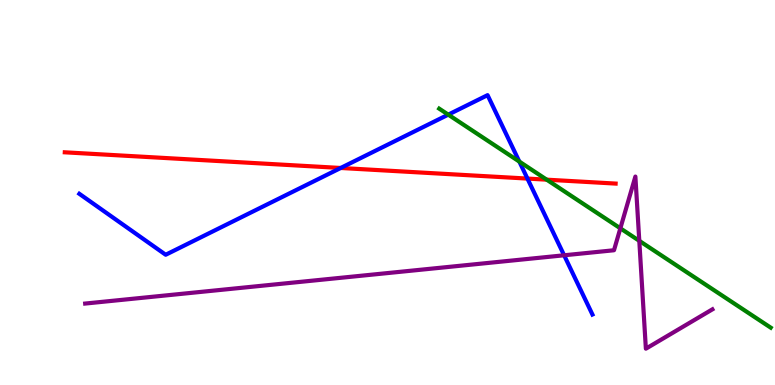[{'lines': ['blue', 'red'], 'intersections': [{'x': 4.4, 'y': 5.64}, {'x': 6.81, 'y': 5.36}]}, {'lines': ['green', 'red'], 'intersections': [{'x': 7.05, 'y': 5.33}]}, {'lines': ['purple', 'red'], 'intersections': []}, {'lines': ['blue', 'green'], 'intersections': [{'x': 5.78, 'y': 7.02}, {'x': 6.7, 'y': 5.8}]}, {'lines': ['blue', 'purple'], 'intersections': [{'x': 7.28, 'y': 3.37}]}, {'lines': ['green', 'purple'], 'intersections': [{'x': 8.0, 'y': 4.07}, {'x': 8.25, 'y': 3.74}]}]